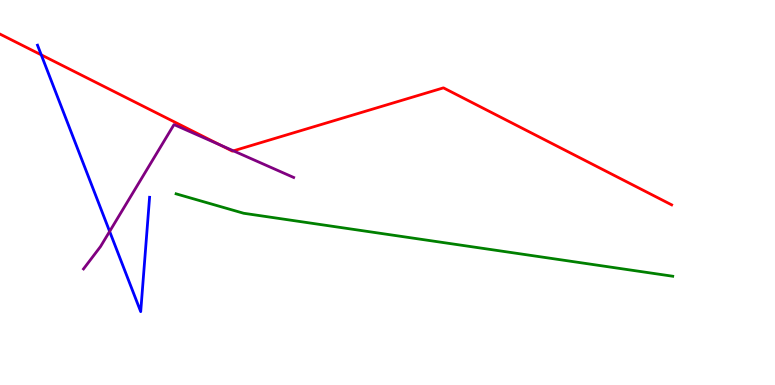[{'lines': ['blue', 'red'], 'intersections': [{'x': 0.532, 'y': 8.57}]}, {'lines': ['green', 'red'], 'intersections': []}, {'lines': ['purple', 'red'], 'intersections': [{'x': 2.84, 'y': 6.23}, {'x': 3.01, 'y': 6.08}]}, {'lines': ['blue', 'green'], 'intersections': []}, {'lines': ['blue', 'purple'], 'intersections': [{'x': 1.41, 'y': 3.99}]}, {'lines': ['green', 'purple'], 'intersections': []}]